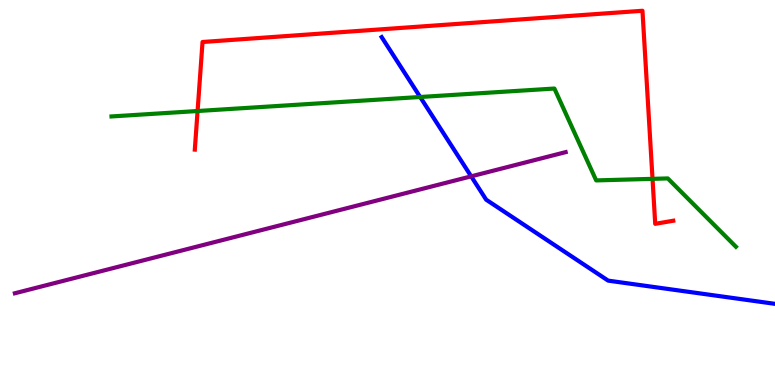[{'lines': ['blue', 'red'], 'intersections': []}, {'lines': ['green', 'red'], 'intersections': [{'x': 2.55, 'y': 7.12}, {'x': 8.42, 'y': 5.35}]}, {'lines': ['purple', 'red'], 'intersections': []}, {'lines': ['blue', 'green'], 'intersections': [{'x': 5.42, 'y': 7.48}]}, {'lines': ['blue', 'purple'], 'intersections': [{'x': 6.08, 'y': 5.42}]}, {'lines': ['green', 'purple'], 'intersections': []}]